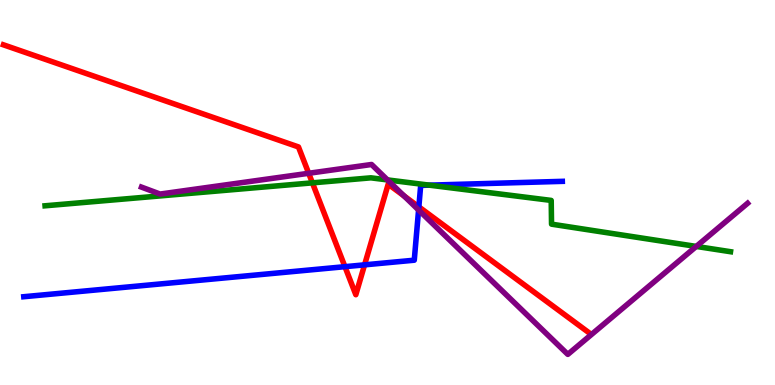[{'lines': ['blue', 'red'], 'intersections': [{'x': 4.45, 'y': 3.07}, {'x': 4.7, 'y': 3.12}, {'x': 5.4, 'y': 4.63}]}, {'lines': ['green', 'red'], 'intersections': [{'x': 4.03, 'y': 5.25}]}, {'lines': ['purple', 'red'], 'intersections': [{'x': 3.98, 'y': 5.5}, {'x': 5.21, 'y': 4.91}]}, {'lines': ['blue', 'green'], 'intersections': [{'x': 5.54, 'y': 5.19}]}, {'lines': ['blue', 'purple'], 'intersections': [{'x': 5.4, 'y': 4.55}]}, {'lines': ['green', 'purple'], 'intersections': [{'x': 5.0, 'y': 5.33}, {'x': 8.98, 'y': 3.6}]}]